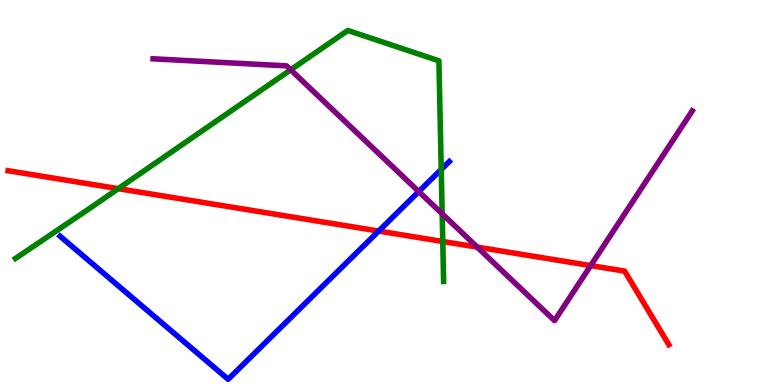[{'lines': ['blue', 'red'], 'intersections': [{'x': 4.89, 'y': 4.0}]}, {'lines': ['green', 'red'], 'intersections': [{'x': 1.53, 'y': 5.1}, {'x': 5.71, 'y': 3.73}]}, {'lines': ['purple', 'red'], 'intersections': [{'x': 6.16, 'y': 3.58}, {'x': 7.62, 'y': 3.1}]}, {'lines': ['blue', 'green'], 'intersections': [{'x': 5.69, 'y': 5.6}]}, {'lines': ['blue', 'purple'], 'intersections': [{'x': 5.4, 'y': 5.02}]}, {'lines': ['green', 'purple'], 'intersections': [{'x': 3.75, 'y': 8.19}, {'x': 5.71, 'y': 4.45}]}]